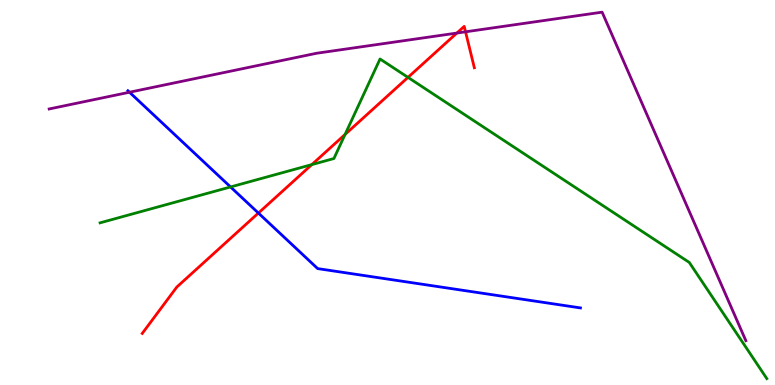[{'lines': ['blue', 'red'], 'intersections': [{'x': 3.33, 'y': 4.47}]}, {'lines': ['green', 'red'], 'intersections': [{'x': 4.02, 'y': 5.72}, {'x': 4.45, 'y': 6.51}, {'x': 5.26, 'y': 7.99}]}, {'lines': ['purple', 'red'], 'intersections': [{'x': 5.89, 'y': 9.14}, {'x': 6.01, 'y': 9.17}]}, {'lines': ['blue', 'green'], 'intersections': [{'x': 2.97, 'y': 5.14}]}, {'lines': ['blue', 'purple'], 'intersections': [{'x': 1.67, 'y': 7.6}]}, {'lines': ['green', 'purple'], 'intersections': []}]